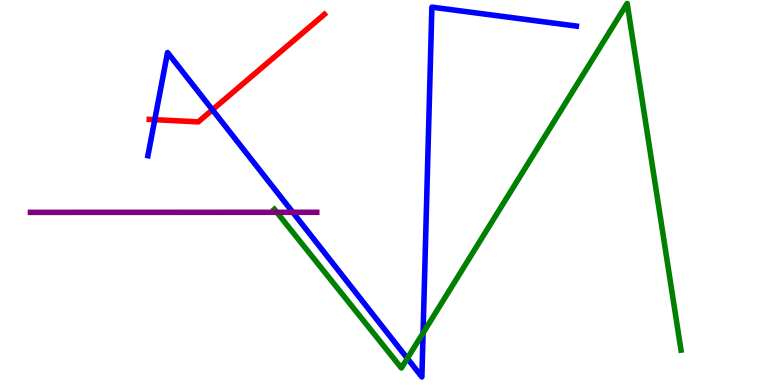[{'lines': ['blue', 'red'], 'intersections': [{'x': 2.0, 'y': 6.89}, {'x': 2.74, 'y': 7.15}]}, {'lines': ['green', 'red'], 'intersections': []}, {'lines': ['purple', 'red'], 'intersections': []}, {'lines': ['blue', 'green'], 'intersections': [{'x': 5.26, 'y': 0.691}, {'x': 5.46, 'y': 1.35}]}, {'lines': ['blue', 'purple'], 'intersections': [{'x': 3.78, 'y': 4.49}]}, {'lines': ['green', 'purple'], 'intersections': [{'x': 3.57, 'y': 4.49}]}]